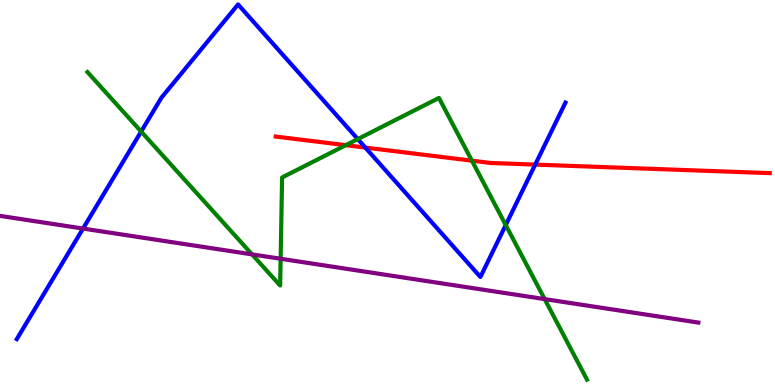[{'lines': ['blue', 'red'], 'intersections': [{'x': 4.71, 'y': 6.17}, {'x': 6.91, 'y': 5.72}]}, {'lines': ['green', 'red'], 'intersections': [{'x': 4.46, 'y': 6.23}, {'x': 6.09, 'y': 5.83}]}, {'lines': ['purple', 'red'], 'intersections': []}, {'lines': ['blue', 'green'], 'intersections': [{'x': 1.82, 'y': 6.58}, {'x': 4.62, 'y': 6.39}, {'x': 6.53, 'y': 4.15}]}, {'lines': ['blue', 'purple'], 'intersections': [{'x': 1.07, 'y': 4.06}]}, {'lines': ['green', 'purple'], 'intersections': [{'x': 3.25, 'y': 3.39}, {'x': 3.62, 'y': 3.28}, {'x': 7.03, 'y': 2.23}]}]